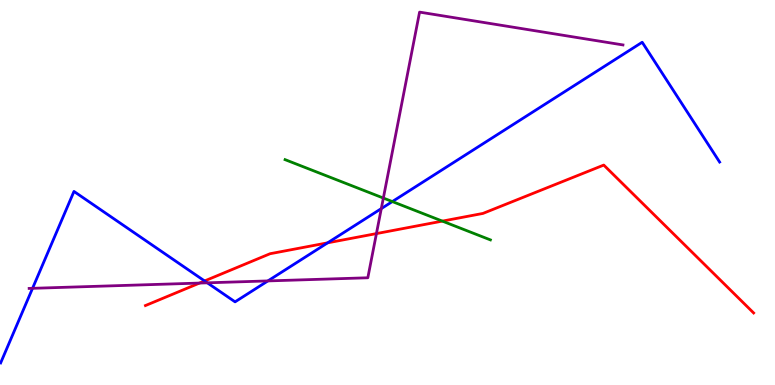[{'lines': ['blue', 'red'], 'intersections': [{'x': 2.64, 'y': 2.7}, {'x': 4.23, 'y': 3.69}]}, {'lines': ['green', 'red'], 'intersections': [{'x': 5.71, 'y': 4.26}]}, {'lines': ['purple', 'red'], 'intersections': [{'x': 2.57, 'y': 2.65}, {'x': 4.86, 'y': 3.93}]}, {'lines': ['blue', 'green'], 'intersections': [{'x': 5.06, 'y': 4.76}]}, {'lines': ['blue', 'purple'], 'intersections': [{'x': 0.42, 'y': 2.51}, {'x': 2.68, 'y': 2.65}, {'x': 3.46, 'y': 2.7}, {'x': 4.92, 'y': 4.58}]}, {'lines': ['green', 'purple'], 'intersections': [{'x': 4.95, 'y': 4.86}]}]